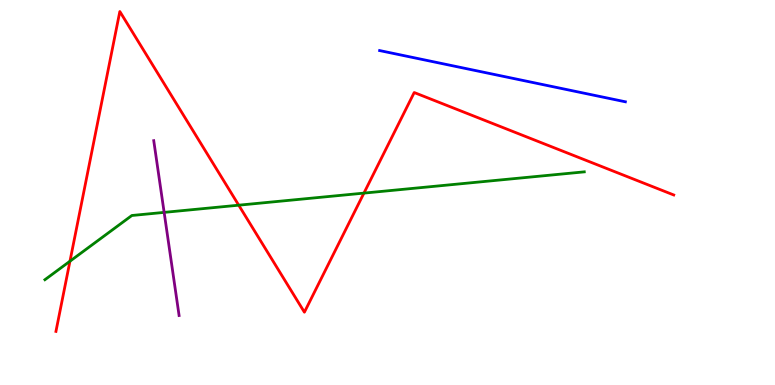[{'lines': ['blue', 'red'], 'intersections': []}, {'lines': ['green', 'red'], 'intersections': [{'x': 0.903, 'y': 3.22}, {'x': 3.08, 'y': 4.67}, {'x': 4.7, 'y': 4.98}]}, {'lines': ['purple', 'red'], 'intersections': []}, {'lines': ['blue', 'green'], 'intersections': []}, {'lines': ['blue', 'purple'], 'intersections': []}, {'lines': ['green', 'purple'], 'intersections': [{'x': 2.12, 'y': 4.48}]}]